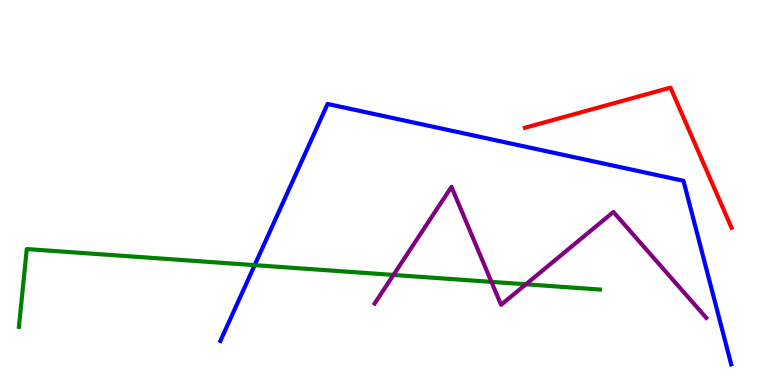[{'lines': ['blue', 'red'], 'intersections': []}, {'lines': ['green', 'red'], 'intersections': []}, {'lines': ['purple', 'red'], 'intersections': []}, {'lines': ['blue', 'green'], 'intersections': [{'x': 3.29, 'y': 3.11}]}, {'lines': ['blue', 'purple'], 'intersections': []}, {'lines': ['green', 'purple'], 'intersections': [{'x': 5.08, 'y': 2.86}, {'x': 6.34, 'y': 2.68}, {'x': 6.79, 'y': 2.62}]}]